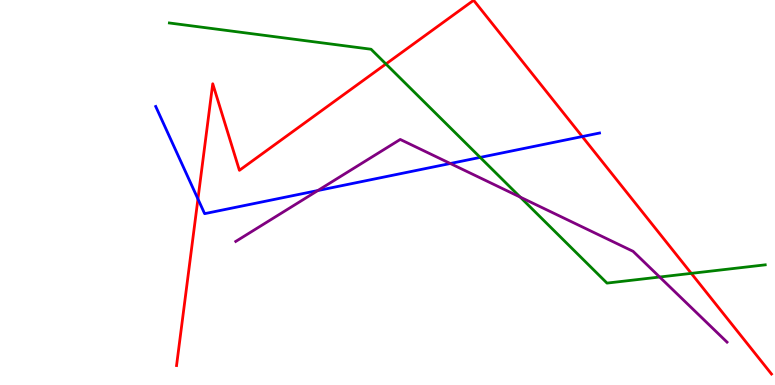[{'lines': ['blue', 'red'], 'intersections': [{'x': 2.55, 'y': 4.83}, {'x': 7.51, 'y': 6.45}]}, {'lines': ['green', 'red'], 'intersections': [{'x': 4.98, 'y': 8.34}, {'x': 8.92, 'y': 2.9}]}, {'lines': ['purple', 'red'], 'intersections': []}, {'lines': ['blue', 'green'], 'intersections': [{'x': 6.2, 'y': 5.91}]}, {'lines': ['blue', 'purple'], 'intersections': [{'x': 4.1, 'y': 5.05}, {'x': 5.81, 'y': 5.75}]}, {'lines': ['green', 'purple'], 'intersections': [{'x': 6.71, 'y': 4.88}, {'x': 8.51, 'y': 2.8}]}]